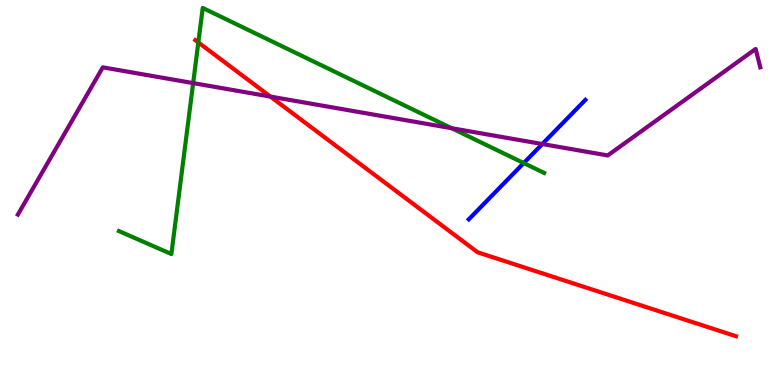[{'lines': ['blue', 'red'], 'intersections': []}, {'lines': ['green', 'red'], 'intersections': [{'x': 2.56, 'y': 8.9}]}, {'lines': ['purple', 'red'], 'intersections': [{'x': 3.49, 'y': 7.49}]}, {'lines': ['blue', 'green'], 'intersections': [{'x': 6.76, 'y': 5.76}]}, {'lines': ['blue', 'purple'], 'intersections': [{'x': 7.0, 'y': 6.26}]}, {'lines': ['green', 'purple'], 'intersections': [{'x': 2.49, 'y': 7.84}, {'x': 5.83, 'y': 6.67}]}]